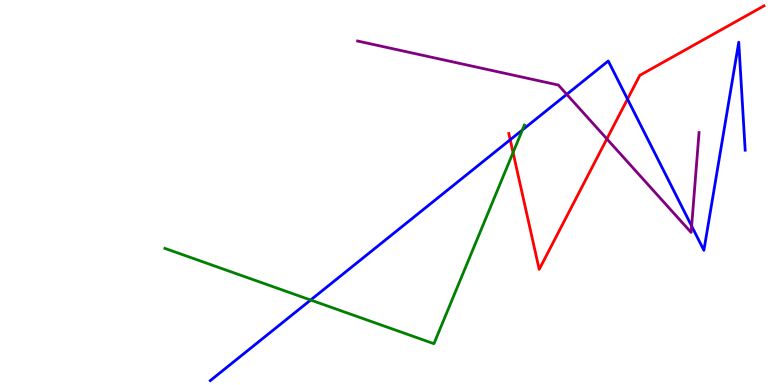[{'lines': ['blue', 'red'], 'intersections': [{'x': 6.58, 'y': 6.37}, {'x': 8.1, 'y': 7.43}]}, {'lines': ['green', 'red'], 'intersections': [{'x': 6.62, 'y': 6.04}]}, {'lines': ['purple', 'red'], 'intersections': [{'x': 7.83, 'y': 6.39}]}, {'lines': ['blue', 'green'], 'intersections': [{'x': 4.01, 'y': 2.21}, {'x': 6.74, 'y': 6.62}]}, {'lines': ['blue', 'purple'], 'intersections': [{'x': 7.31, 'y': 7.55}, {'x': 8.92, 'y': 4.13}]}, {'lines': ['green', 'purple'], 'intersections': []}]